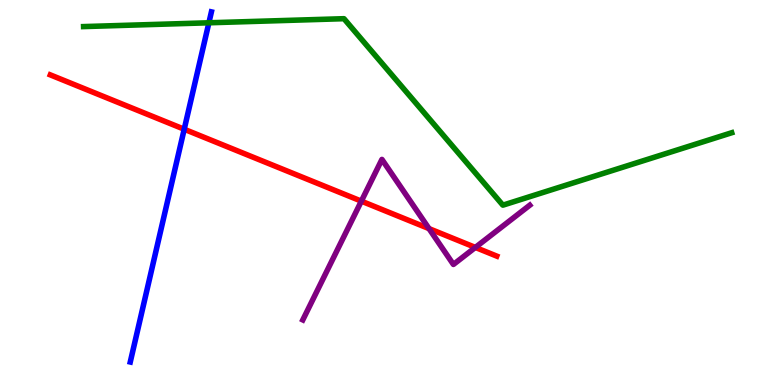[{'lines': ['blue', 'red'], 'intersections': [{'x': 2.38, 'y': 6.64}]}, {'lines': ['green', 'red'], 'intersections': []}, {'lines': ['purple', 'red'], 'intersections': [{'x': 4.66, 'y': 4.78}, {'x': 5.54, 'y': 4.06}, {'x': 6.13, 'y': 3.57}]}, {'lines': ['blue', 'green'], 'intersections': [{'x': 2.7, 'y': 9.41}]}, {'lines': ['blue', 'purple'], 'intersections': []}, {'lines': ['green', 'purple'], 'intersections': []}]